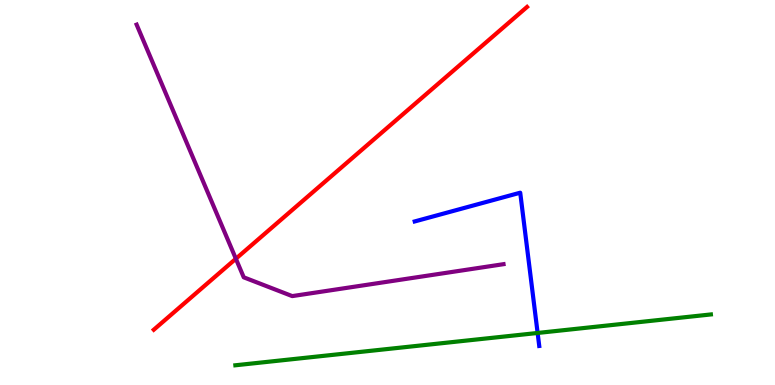[{'lines': ['blue', 'red'], 'intersections': []}, {'lines': ['green', 'red'], 'intersections': []}, {'lines': ['purple', 'red'], 'intersections': [{'x': 3.04, 'y': 3.28}]}, {'lines': ['blue', 'green'], 'intersections': [{'x': 6.94, 'y': 1.35}]}, {'lines': ['blue', 'purple'], 'intersections': []}, {'lines': ['green', 'purple'], 'intersections': []}]